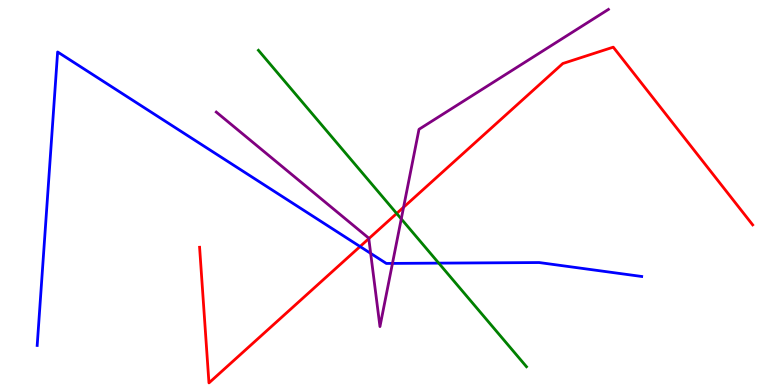[{'lines': ['blue', 'red'], 'intersections': [{'x': 4.65, 'y': 3.6}]}, {'lines': ['green', 'red'], 'intersections': [{'x': 5.12, 'y': 4.46}]}, {'lines': ['purple', 'red'], 'intersections': [{'x': 4.76, 'y': 3.8}, {'x': 5.21, 'y': 4.62}]}, {'lines': ['blue', 'green'], 'intersections': [{'x': 5.66, 'y': 3.17}]}, {'lines': ['blue', 'purple'], 'intersections': [{'x': 4.78, 'y': 3.42}, {'x': 5.06, 'y': 3.16}]}, {'lines': ['green', 'purple'], 'intersections': [{'x': 5.18, 'y': 4.31}]}]